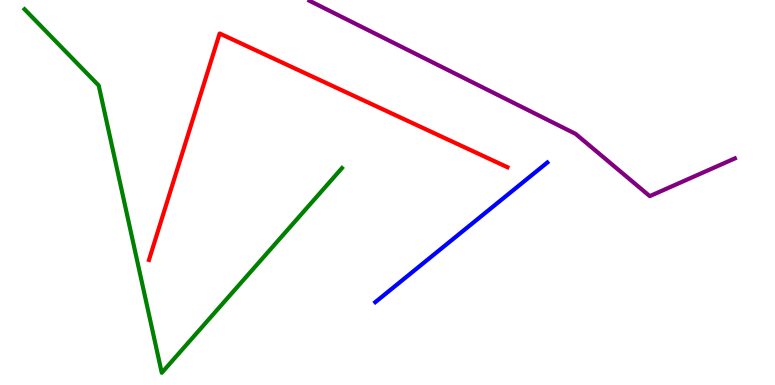[{'lines': ['blue', 'red'], 'intersections': []}, {'lines': ['green', 'red'], 'intersections': []}, {'lines': ['purple', 'red'], 'intersections': []}, {'lines': ['blue', 'green'], 'intersections': []}, {'lines': ['blue', 'purple'], 'intersections': []}, {'lines': ['green', 'purple'], 'intersections': []}]